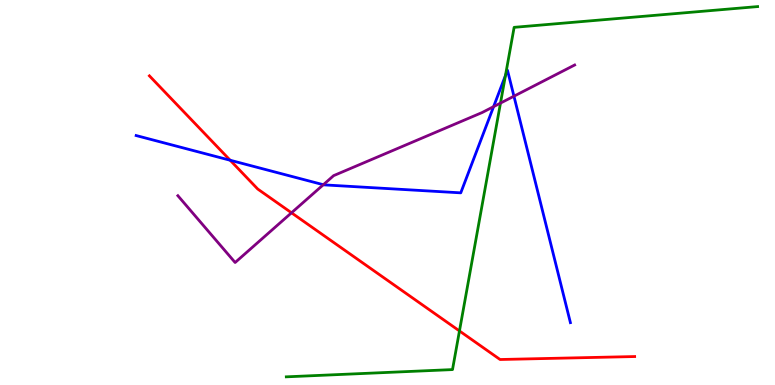[{'lines': ['blue', 'red'], 'intersections': [{'x': 2.97, 'y': 5.84}]}, {'lines': ['green', 'red'], 'intersections': [{'x': 5.93, 'y': 1.4}]}, {'lines': ['purple', 'red'], 'intersections': [{'x': 3.76, 'y': 4.47}]}, {'lines': ['blue', 'green'], 'intersections': [{'x': 6.52, 'y': 8.04}]}, {'lines': ['blue', 'purple'], 'intersections': [{'x': 4.17, 'y': 5.2}, {'x': 6.37, 'y': 7.23}, {'x': 6.63, 'y': 7.5}]}, {'lines': ['green', 'purple'], 'intersections': [{'x': 6.46, 'y': 7.32}]}]